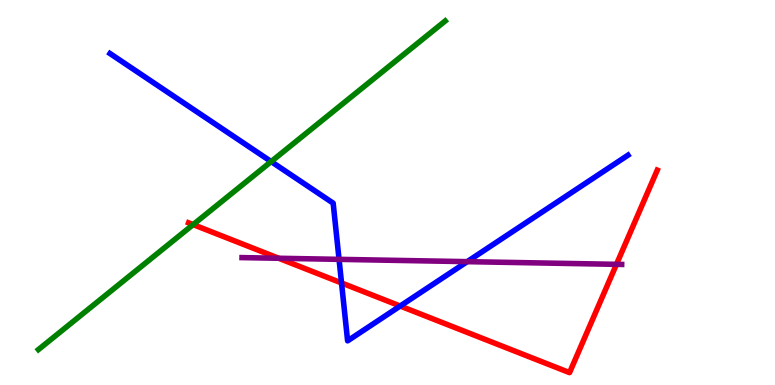[{'lines': ['blue', 'red'], 'intersections': [{'x': 4.41, 'y': 2.65}, {'x': 5.16, 'y': 2.05}]}, {'lines': ['green', 'red'], 'intersections': [{'x': 2.49, 'y': 4.17}]}, {'lines': ['purple', 'red'], 'intersections': [{'x': 3.6, 'y': 3.29}, {'x': 7.95, 'y': 3.13}]}, {'lines': ['blue', 'green'], 'intersections': [{'x': 3.5, 'y': 5.8}]}, {'lines': ['blue', 'purple'], 'intersections': [{'x': 4.37, 'y': 3.26}, {'x': 6.03, 'y': 3.2}]}, {'lines': ['green', 'purple'], 'intersections': []}]